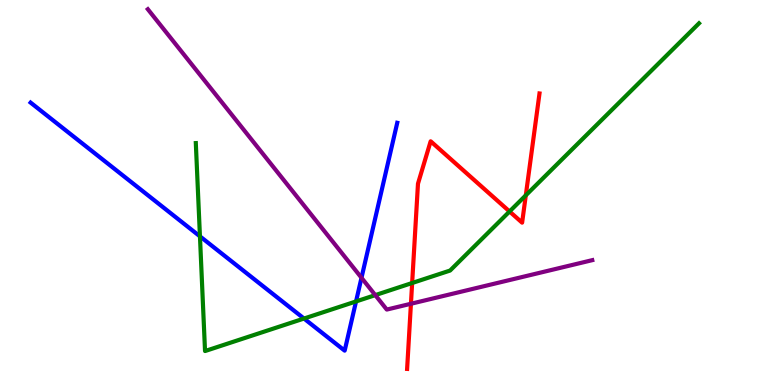[{'lines': ['blue', 'red'], 'intersections': []}, {'lines': ['green', 'red'], 'intersections': [{'x': 5.32, 'y': 2.65}, {'x': 6.57, 'y': 4.51}, {'x': 6.78, 'y': 4.93}]}, {'lines': ['purple', 'red'], 'intersections': [{'x': 5.3, 'y': 2.11}]}, {'lines': ['blue', 'green'], 'intersections': [{'x': 2.58, 'y': 3.86}, {'x': 3.92, 'y': 1.73}, {'x': 4.59, 'y': 2.17}]}, {'lines': ['blue', 'purple'], 'intersections': [{'x': 4.66, 'y': 2.78}]}, {'lines': ['green', 'purple'], 'intersections': [{'x': 4.84, 'y': 2.33}]}]